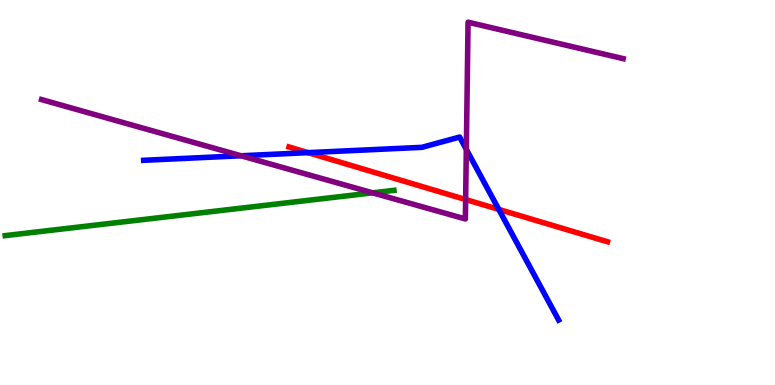[{'lines': ['blue', 'red'], 'intersections': [{'x': 3.98, 'y': 6.04}, {'x': 6.44, 'y': 4.56}]}, {'lines': ['green', 'red'], 'intersections': []}, {'lines': ['purple', 'red'], 'intersections': [{'x': 6.01, 'y': 4.82}]}, {'lines': ['blue', 'green'], 'intersections': []}, {'lines': ['blue', 'purple'], 'intersections': [{'x': 3.11, 'y': 5.95}, {'x': 6.02, 'y': 6.12}]}, {'lines': ['green', 'purple'], 'intersections': [{'x': 4.81, 'y': 4.99}]}]